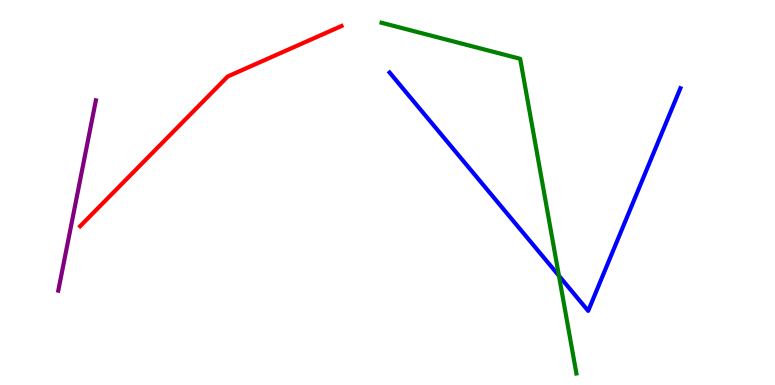[{'lines': ['blue', 'red'], 'intersections': []}, {'lines': ['green', 'red'], 'intersections': []}, {'lines': ['purple', 'red'], 'intersections': []}, {'lines': ['blue', 'green'], 'intersections': [{'x': 7.21, 'y': 2.84}]}, {'lines': ['blue', 'purple'], 'intersections': []}, {'lines': ['green', 'purple'], 'intersections': []}]